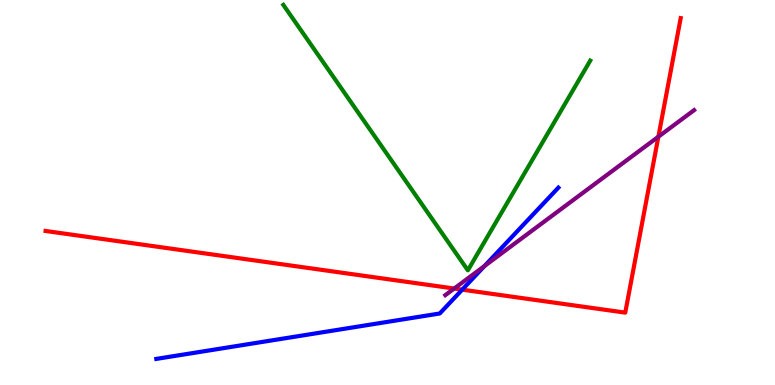[{'lines': ['blue', 'red'], 'intersections': [{'x': 5.96, 'y': 2.48}]}, {'lines': ['green', 'red'], 'intersections': []}, {'lines': ['purple', 'red'], 'intersections': [{'x': 5.86, 'y': 2.51}, {'x': 8.5, 'y': 6.45}]}, {'lines': ['blue', 'green'], 'intersections': []}, {'lines': ['blue', 'purple'], 'intersections': [{'x': 6.25, 'y': 3.09}]}, {'lines': ['green', 'purple'], 'intersections': []}]